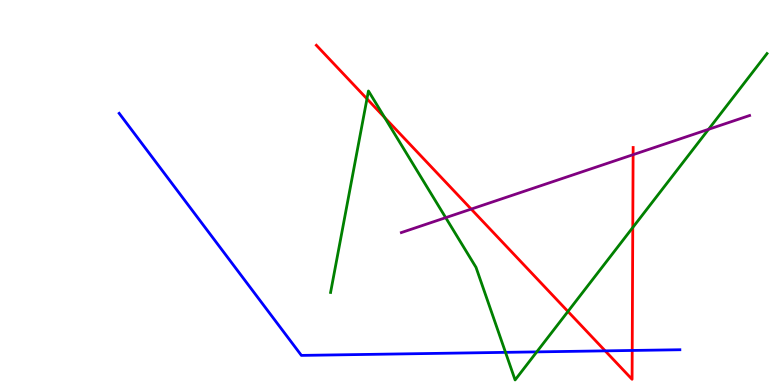[{'lines': ['blue', 'red'], 'intersections': [{'x': 7.81, 'y': 0.887}, {'x': 8.16, 'y': 0.897}]}, {'lines': ['green', 'red'], 'intersections': [{'x': 4.74, 'y': 7.43}, {'x': 4.96, 'y': 6.95}, {'x': 7.33, 'y': 1.91}, {'x': 8.16, 'y': 4.09}]}, {'lines': ['purple', 'red'], 'intersections': [{'x': 6.08, 'y': 4.57}, {'x': 8.17, 'y': 5.98}]}, {'lines': ['blue', 'green'], 'intersections': [{'x': 6.52, 'y': 0.848}, {'x': 6.93, 'y': 0.86}]}, {'lines': ['blue', 'purple'], 'intersections': []}, {'lines': ['green', 'purple'], 'intersections': [{'x': 5.75, 'y': 4.35}, {'x': 9.14, 'y': 6.64}]}]